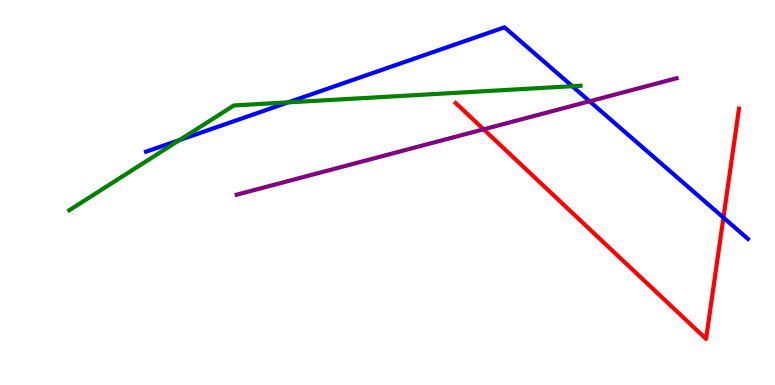[{'lines': ['blue', 'red'], 'intersections': [{'x': 9.33, 'y': 4.35}]}, {'lines': ['green', 'red'], 'intersections': []}, {'lines': ['purple', 'red'], 'intersections': [{'x': 6.24, 'y': 6.64}]}, {'lines': ['blue', 'green'], 'intersections': [{'x': 2.32, 'y': 6.36}, {'x': 3.72, 'y': 7.34}, {'x': 7.38, 'y': 7.76}]}, {'lines': ['blue', 'purple'], 'intersections': [{'x': 7.61, 'y': 7.37}]}, {'lines': ['green', 'purple'], 'intersections': []}]